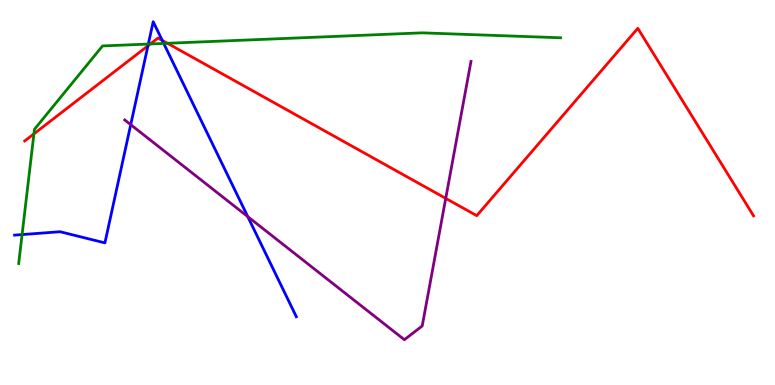[{'lines': ['blue', 'red'], 'intersections': [{'x': 1.91, 'y': 8.81}, {'x': 2.09, 'y': 8.95}]}, {'lines': ['green', 'red'], 'intersections': [{'x': 0.438, 'y': 6.52}, {'x': 1.94, 'y': 8.86}, {'x': 2.16, 'y': 8.88}]}, {'lines': ['purple', 'red'], 'intersections': [{'x': 5.75, 'y': 4.85}]}, {'lines': ['blue', 'green'], 'intersections': [{'x': 0.285, 'y': 3.91}, {'x': 1.91, 'y': 8.86}, {'x': 2.11, 'y': 8.87}]}, {'lines': ['blue', 'purple'], 'intersections': [{'x': 1.69, 'y': 6.76}, {'x': 3.2, 'y': 4.37}]}, {'lines': ['green', 'purple'], 'intersections': []}]